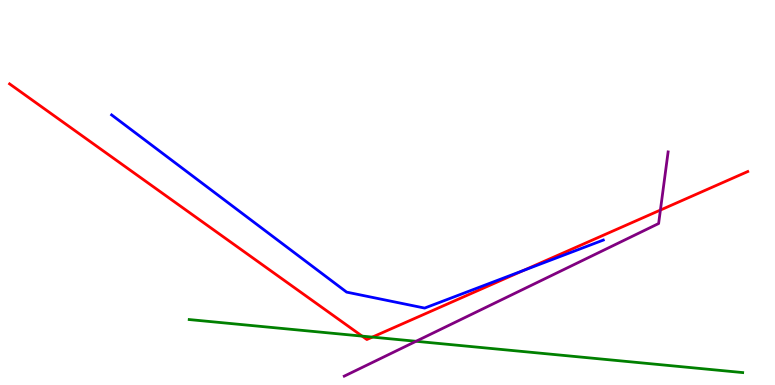[{'lines': ['blue', 'red'], 'intersections': [{'x': 6.75, 'y': 2.97}]}, {'lines': ['green', 'red'], 'intersections': [{'x': 4.67, 'y': 1.27}, {'x': 4.8, 'y': 1.24}]}, {'lines': ['purple', 'red'], 'intersections': [{'x': 8.52, 'y': 4.54}]}, {'lines': ['blue', 'green'], 'intersections': []}, {'lines': ['blue', 'purple'], 'intersections': []}, {'lines': ['green', 'purple'], 'intersections': [{'x': 5.37, 'y': 1.14}]}]